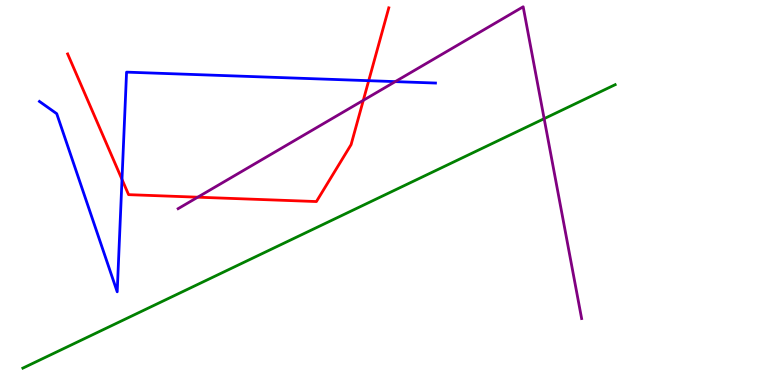[{'lines': ['blue', 'red'], 'intersections': [{'x': 1.57, 'y': 5.34}, {'x': 4.76, 'y': 7.9}]}, {'lines': ['green', 'red'], 'intersections': []}, {'lines': ['purple', 'red'], 'intersections': [{'x': 2.55, 'y': 4.88}, {'x': 4.69, 'y': 7.39}]}, {'lines': ['blue', 'green'], 'intersections': []}, {'lines': ['blue', 'purple'], 'intersections': [{'x': 5.1, 'y': 7.88}]}, {'lines': ['green', 'purple'], 'intersections': [{'x': 7.02, 'y': 6.92}]}]